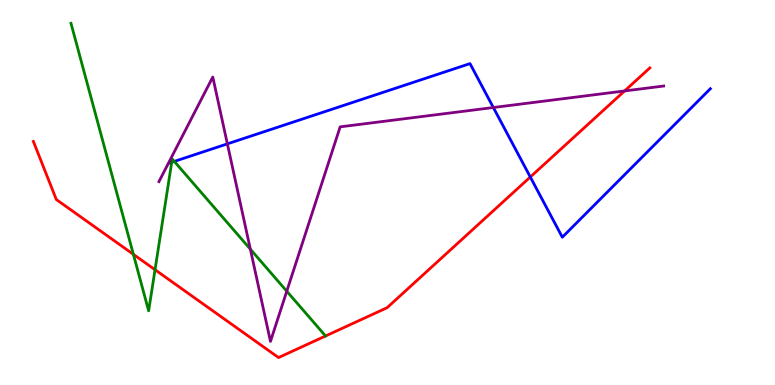[{'lines': ['blue', 'red'], 'intersections': [{'x': 6.84, 'y': 5.4}]}, {'lines': ['green', 'red'], 'intersections': [{'x': 1.72, 'y': 3.39}, {'x': 2.0, 'y': 2.99}]}, {'lines': ['purple', 'red'], 'intersections': [{'x': 8.06, 'y': 7.64}]}, {'lines': ['blue', 'green'], 'intersections': [{'x': 2.22, 'y': 5.79}, {'x': 2.25, 'y': 5.81}]}, {'lines': ['blue', 'purple'], 'intersections': [{'x': 2.93, 'y': 6.26}, {'x': 6.37, 'y': 7.21}]}, {'lines': ['green', 'purple'], 'intersections': [{'x': 3.23, 'y': 3.53}, {'x': 3.7, 'y': 2.44}]}]